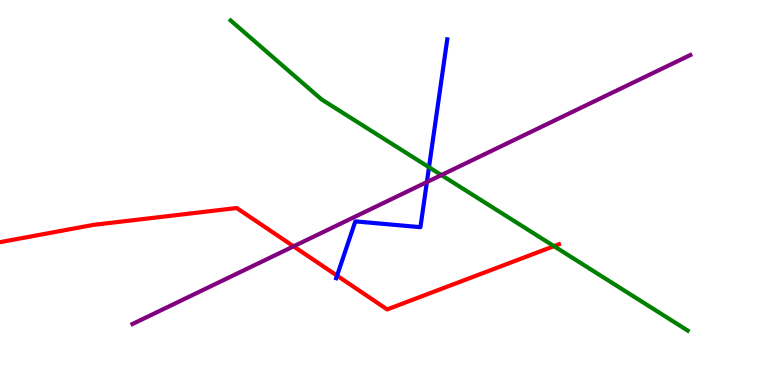[{'lines': ['blue', 'red'], 'intersections': [{'x': 4.35, 'y': 2.84}]}, {'lines': ['green', 'red'], 'intersections': [{'x': 7.15, 'y': 3.61}]}, {'lines': ['purple', 'red'], 'intersections': [{'x': 3.79, 'y': 3.6}]}, {'lines': ['blue', 'green'], 'intersections': [{'x': 5.54, 'y': 5.66}]}, {'lines': ['blue', 'purple'], 'intersections': [{'x': 5.51, 'y': 5.27}]}, {'lines': ['green', 'purple'], 'intersections': [{'x': 5.7, 'y': 5.45}]}]